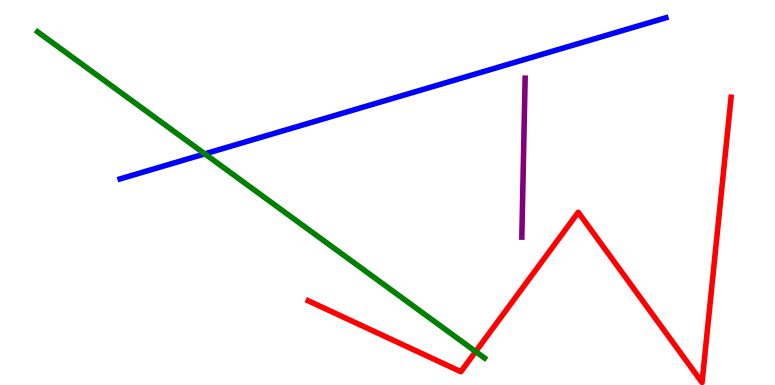[{'lines': ['blue', 'red'], 'intersections': []}, {'lines': ['green', 'red'], 'intersections': [{'x': 6.14, 'y': 0.869}]}, {'lines': ['purple', 'red'], 'intersections': []}, {'lines': ['blue', 'green'], 'intersections': [{'x': 2.64, 'y': 6.0}]}, {'lines': ['blue', 'purple'], 'intersections': []}, {'lines': ['green', 'purple'], 'intersections': []}]